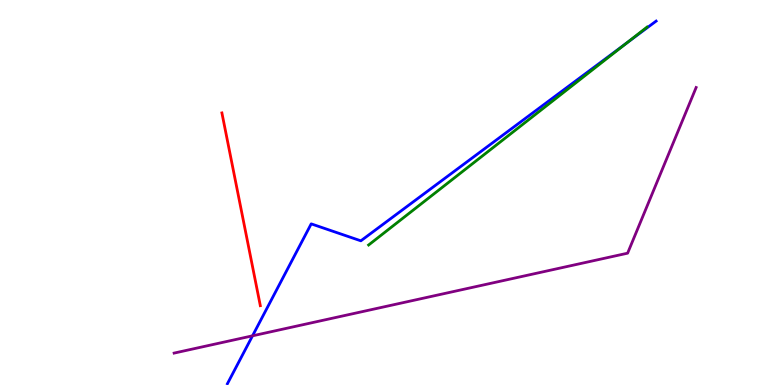[{'lines': ['blue', 'red'], 'intersections': []}, {'lines': ['green', 'red'], 'intersections': []}, {'lines': ['purple', 'red'], 'intersections': []}, {'lines': ['blue', 'green'], 'intersections': [{'x': 8.09, 'y': 8.89}]}, {'lines': ['blue', 'purple'], 'intersections': [{'x': 3.26, 'y': 1.28}]}, {'lines': ['green', 'purple'], 'intersections': []}]